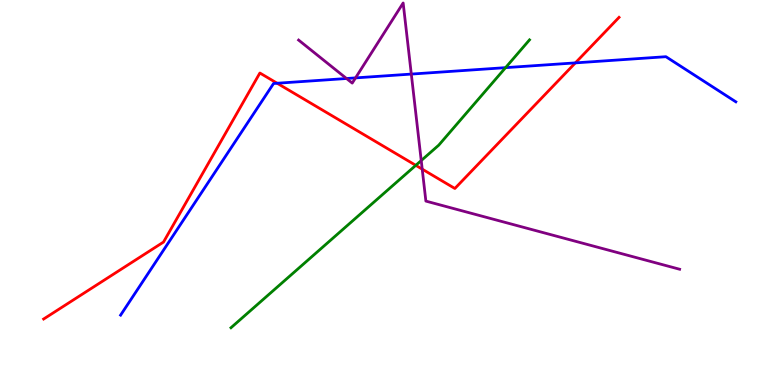[{'lines': ['blue', 'red'], 'intersections': [{'x': 3.58, 'y': 7.84}, {'x': 7.42, 'y': 8.37}]}, {'lines': ['green', 'red'], 'intersections': [{'x': 5.36, 'y': 5.71}]}, {'lines': ['purple', 'red'], 'intersections': [{'x': 5.45, 'y': 5.61}]}, {'lines': ['blue', 'green'], 'intersections': [{'x': 6.52, 'y': 8.24}]}, {'lines': ['blue', 'purple'], 'intersections': [{'x': 4.47, 'y': 7.96}, {'x': 4.59, 'y': 7.98}, {'x': 5.31, 'y': 8.08}]}, {'lines': ['green', 'purple'], 'intersections': [{'x': 5.44, 'y': 5.83}]}]